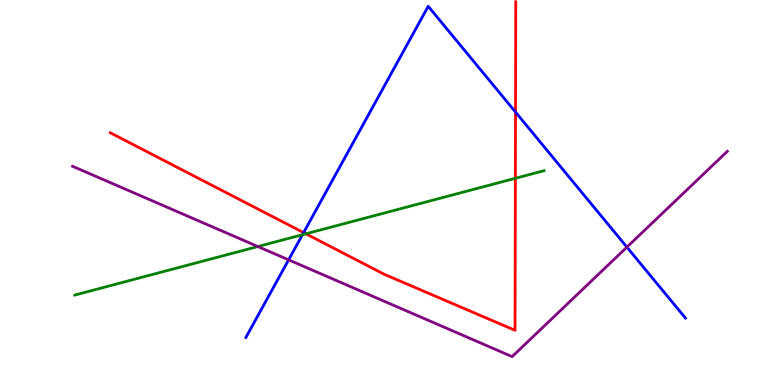[{'lines': ['blue', 'red'], 'intersections': [{'x': 3.92, 'y': 3.96}, {'x': 6.65, 'y': 7.09}]}, {'lines': ['green', 'red'], 'intersections': [{'x': 3.95, 'y': 3.93}, {'x': 6.65, 'y': 5.37}]}, {'lines': ['purple', 'red'], 'intersections': []}, {'lines': ['blue', 'green'], 'intersections': [{'x': 3.9, 'y': 3.9}]}, {'lines': ['blue', 'purple'], 'intersections': [{'x': 3.72, 'y': 3.25}, {'x': 8.09, 'y': 3.58}]}, {'lines': ['green', 'purple'], 'intersections': [{'x': 3.33, 'y': 3.6}]}]